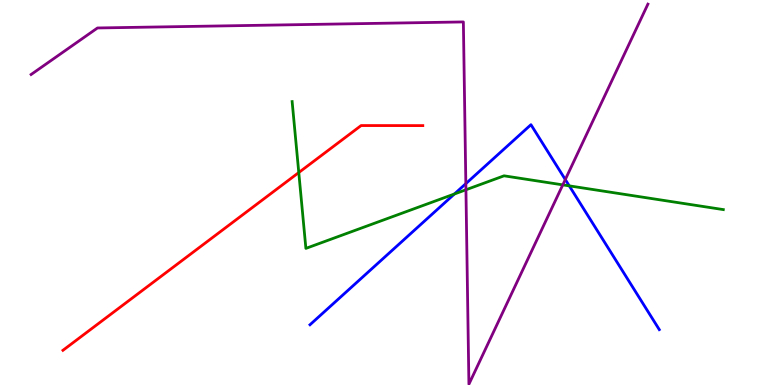[{'lines': ['blue', 'red'], 'intersections': []}, {'lines': ['green', 'red'], 'intersections': [{'x': 3.86, 'y': 5.52}]}, {'lines': ['purple', 'red'], 'intersections': []}, {'lines': ['blue', 'green'], 'intersections': [{'x': 5.86, 'y': 4.96}, {'x': 7.35, 'y': 5.17}]}, {'lines': ['blue', 'purple'], 'intersections': [{'x': 6.01, 'y': 5.23}, {'x': 7.29, 'y': 5.34}]}, {'lines': ['green', 'purple'], 'intersections': [{'x': 6.01, 'y': 5.07}, {'x': 7.26, 'y': 5.2}]}]